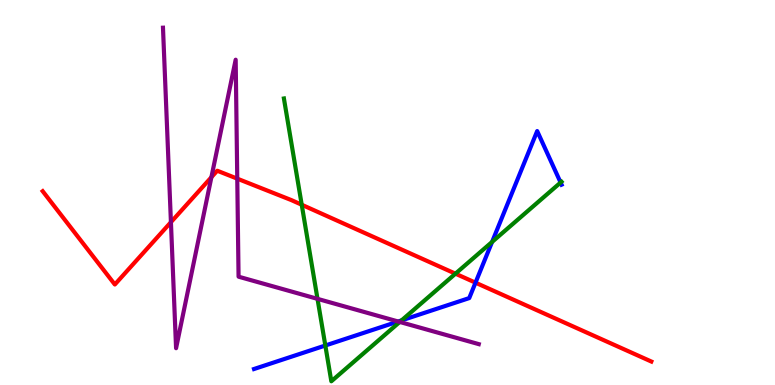[{'lines': ['blue', 'red'], 'intersections': [{'x': 6.14, 'y': 2.66}]}, {'lines': ['green', 'red'], 'intersections': [{'x': 3.89, 'y': 4.68}, {'x': 5.88, 'y': 2.89}]}, {'lines': ['purple', 'red'], 'intersections': [{'x': 2.21, 'y': 4.23}, {'x': 2.73, 'y': 5.4}, {'x': 3.06, 'y': 5.36}]}, {'lines': ['blue', 'green'], 'intersections': [{'x': 4.2, 'y': 1.03}, {'x': 5.18, 'y': 1.68}, {'x': 6.35, 'y': 3.72}, {'x': 7.23, 'y': 5.26}]}, {'lines': ['blue', 'purple'], 'intersections': [{'x': 5.14, 'y': 1.65}]}, {'lines': ['green', 'purple'], 'intersections': [{'x': 4.1, 'y': 2.24}, {'x': 5.16, 'y': 1.64}]}]